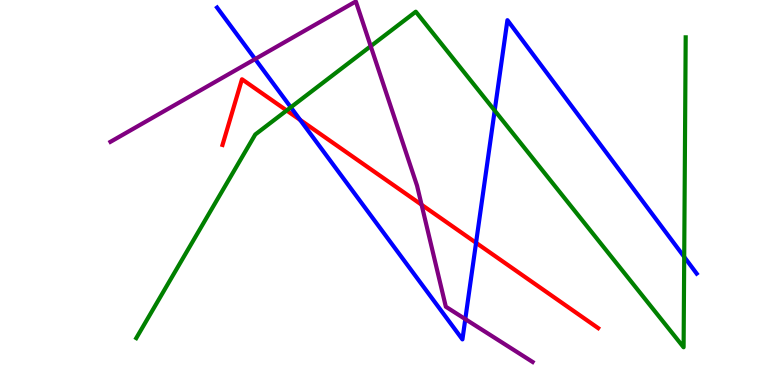[{'lines': ['blue', 'red'], 'intersections': [{'x': 3.87, 'y': 6.89}, {'x': 6.14, 'y': 3.69}]}, {'lines': ['green', 'red'], 'intersections': [{'x': 3.7, 'y': 7.13}]}, {'lines': ['purple', 'red'], 'intersections': [{'x': 5.44, 'y': 4.68}]}, {'lines': ['blue', 'green'], 'intersections': [{'x': 3.75, 'y': 7.21}, {'x': 6.38, 'y': 7.13}, {'x': 8.83, 'y': 3.33}]}, {'lines': ['blue', 'purple'], 'intersections': [{'x': 3.29, 'y': 8.47}, {'x': 6.0, 'y': 1.71}]}, {'lines': ['green', 'purple'], 'intersections': [{'x': 4.78, 'y': 8.8}]}]